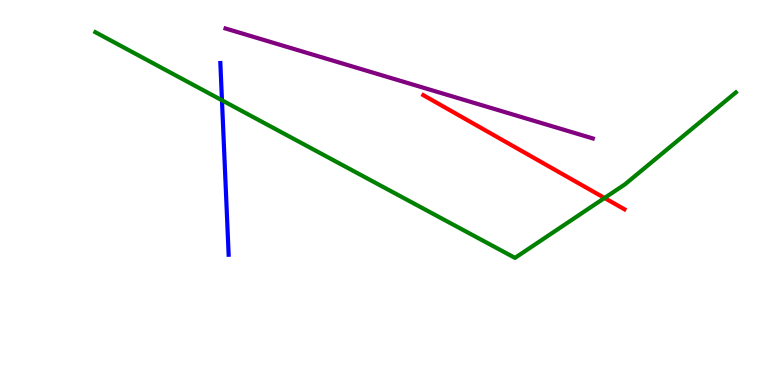[{'lines': ['blue', 'red'], 'intersections': []}, {'lines': ['green', 'red'], 'intersections': [{'x': 7.8, 'y': 4.86}]}, {'lines': ['purple', 'red'], 'intersections': []}, {'lines': ['blue', 'green'], 'intersections': [{'x': 2.86, 'y': 7.4}]}, {'lines': ['blue', 'purple'], 'intersections': []}, {'lines': ['green', 'purple'], 'intersections': []}]